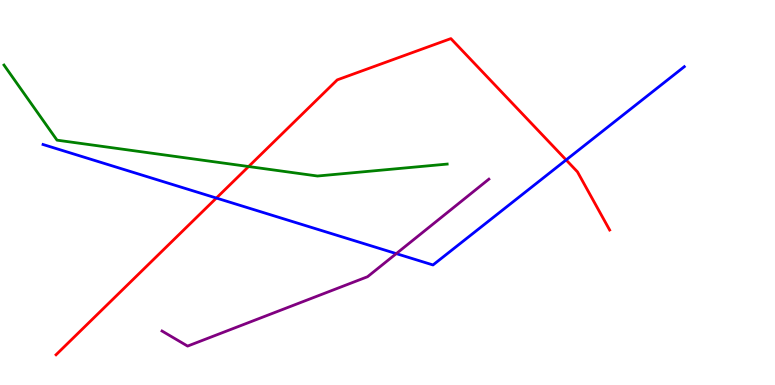[{'lines': ['blue', 'red'], 'intersections': [{'x': 2.79, 'y': 4.86}, {'x': 7.3, 'y': 5.85}]}, {'lines': ['green', 'red'], 'intersections': [{'x': 3.21, 'y': 5.67}]}, {'lines': ['purple', 'red'], 'intersections': []}, {'lines': ['blue', 'green'], 'intersections': []}, {'lines': ['blue', 'purple'], 'intersections': [{'x': 5.11, 'y': 3.41}]}, {'lines': ['green', 'purple'], 'intersections': []}]